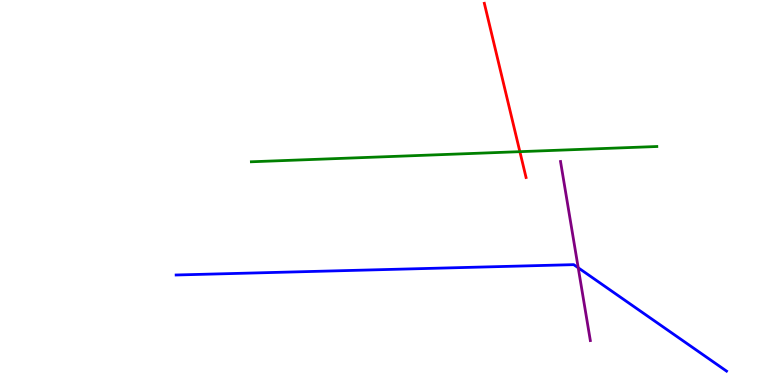[{'lines': ['blue', 'red'], 'intersections': []}, {'lines': ['green', 'red'], 'intersections': [{'x': 6.71, 'y': 6.06}]}, {'lines': ['purple', 'red'], 'intersections': []}, {'lines': ['blue', 'green'], 'intersections': []}, {'lines': ['blue', 'purple'], 'intersections': [{'x': 7.46, 'y': 3.05}]}, {'lines': ['green', 'purple'], 'intersections': []}]